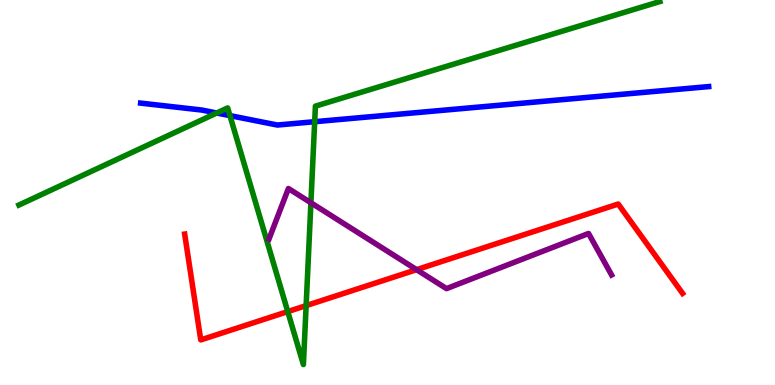[{'lines': ['blue', 'red'], 'intersections': []}, {'lines': ['green', 'red'], 'intersections': [{'x': 3.71, 'y': 1.91}, {'x': 3.95, 'y': 2.06}]}, {'lines': ['purple', 'red'], 'intersections': [{'x': 5.38, 'y': 3.0}]}, {'lines': ['blue', 'green'], 'intersections': [{'x': 2.8, 'y': 7.06}, {'x': 2.97, 'y': 7.0}, {'x': 4.06, 'y': 6.84}]}, {'lines': ['blue', 'purple'], 'intersections': []}, {'lines': ['green', 'purple'], 'intersections': [{'x': 4.01, 'y': 4.73}]}]